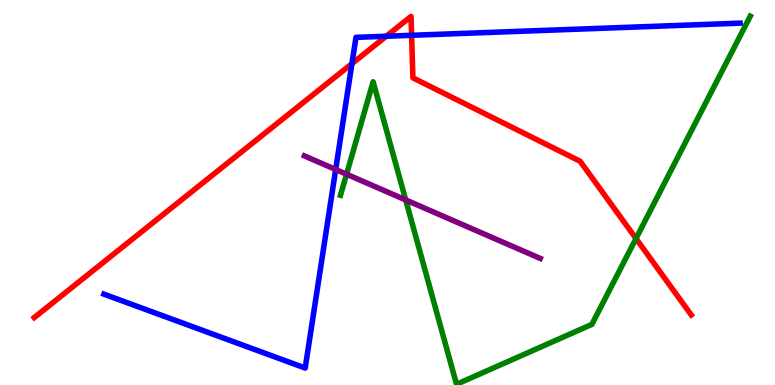[{'lines': ['blue', 'red'], 'intersections': [{'x': 4.54, 'y': 8.35}, {'x': 4.98, 'y': 9.06}, {'x': 5.31, 'y': 9.08}]}, {'lines': ['green', 'red'], 'intersections': [{'x': 8.21, 'y': 3.8}]}, {'lines': ['purple', 'red'], 'intersections': []}, {'lines': ['blue', 'green'], 'intersections': []}, {'lines': ['blue', 'purple'], 'intersections': [{'x': 4.33, 'y': 5.6}]}, {'lines': ['green', 'purple'], 'intersections': [{'x': 4.47, 'y': 5.47}, {'x': 5.23, 'y': 4.81}]}]